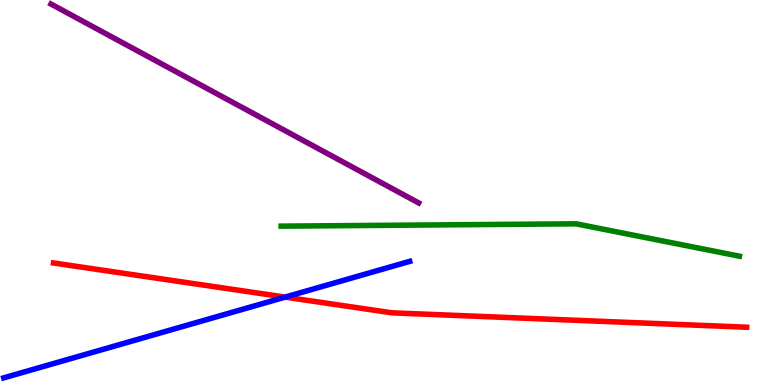[{'lines': ['blue', 'red'], 'intersections': [{'x': 3.68, 'y': 2.28}]}, {'lines': ['green', 'red'], 'intersections': []}, {'lines': ['purple', 'red'], 'intersections': []}, {'lines': ['blue', 'green'], 'intersections': []}, {'lines': ['blue', 'purple'], 'intersections': []}, {'lines': ['green', 'purple'], 'intersections': []}]